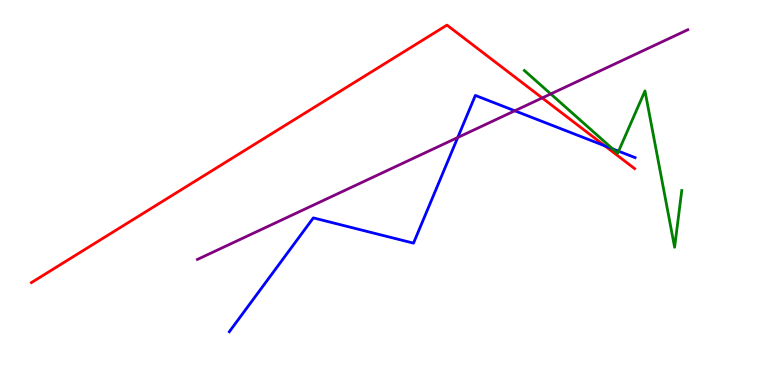[{'lines': ['blue', 'red'], 'intersections': [{'x': 7.8, 'y': 6.21}]}, {'lines': ['green', 'red'], 'intersections': []}, {'lines': ['purple', 'red'], 'intersections': [{'x': 7.0, 'y': 7.46}]}, {'lines': ['blue', 'green'], 'intersections': [{'x': 7.91, 'y': 6.13}, {'x': 7.98, 'y': 6.07}]}, {'lines': ['blue', 'purple'], 'intersections': [{'x': 5.91, 'y': 6.43}, {'x': 6.64, 'y': 7.12}]}, {'lines': ['green', 'purple'], 'intersections': [{'x': 7.11, 'y': 7.56}]}]